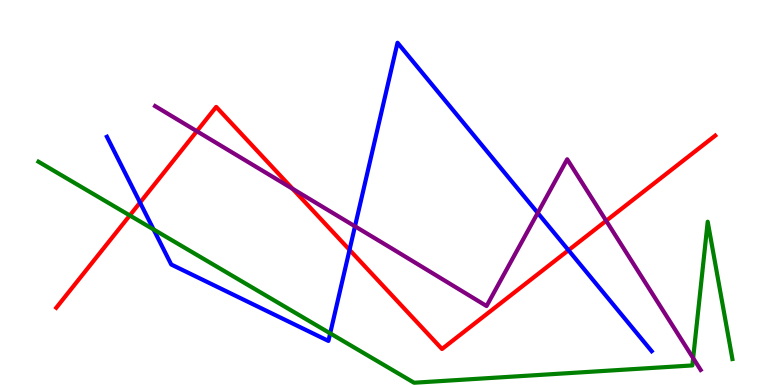[{'lines': ['blue', 'red'], 'intersections': [{'x': 1.81, 'y': 4.74}, {'x': 4.51, 'y': 3.51}, {'x': 7.34, 'y': 3.5}]}, {'lines': ['green', 'red'], 'intersections': [{'x': 1.67, 'y': 4.4}]}, {'lines': ['purple', 'red'], 'intersections': [{'x': 2.54, 'y': 6.59}, {'x': 3.78, 'y': 5.1}, {'x': 7.82, 'y': 4.27}]}, {'lines': ['blue', 'green'], 'intersections': [{'x': 1.98, 'y': 4.04}, {'x': 4.26, 'y': 1.34}]}, {'lines': ['blue', 'purple'], 'intersections': [{'x': 4.58, 'y': 4.12}, {'x': 6.94, 'y': 4.47}]}, {'lines': ['green', 'purple'], 'intersections': [{'x': 8.94, 'y': 0.699}]}]